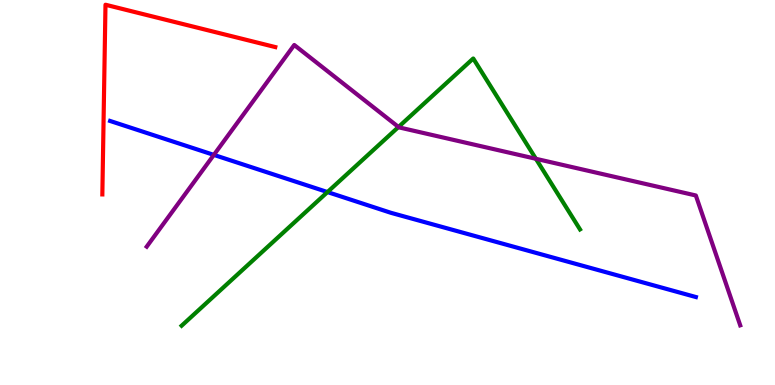[{'lines': ['blue', 'red'], 'intersections': []}, {'lines': ['green', 'red'], 'intersections': []}, {'lines': ['purple', 'red'], 'intersections': []}, {'lines': ['blue', 'green'], 'intersections': [{'x': 4.23, 'y': 5.01}]}, {'lines': ['blue', 'purple'], 'intersections': [{'x': 2.76, 'y': 5.98}]}, {'lines': ['green', 'purple'], 'intersections': [{'x': 5.14, 'y': 6.7}, {'x': 6.91, 'y': 5.88}]}]